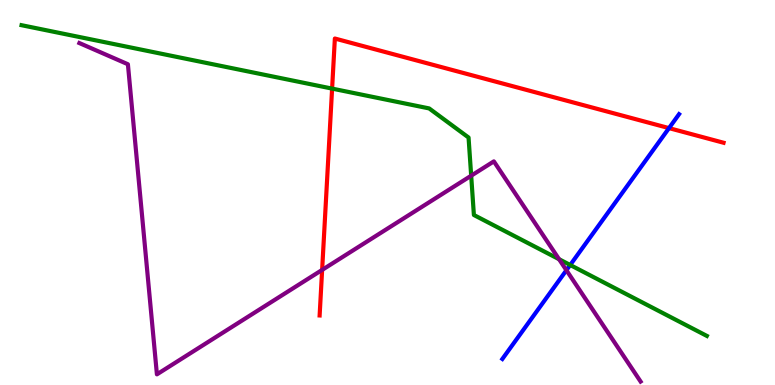[{'lines': ['blue', 'red'], 'intersections': [{'x': 8.63, 'y': 6.67}]}, {'lines': ['green', 'red'], 'intersections': [{'x': 4.29, 'y': 7.7}]}, {'lines': ['purple', 'red'], 'intersections': [{'x': 4.16, 'y': 2.99}]}, {'lines': ['blue', 'green'], 'intersections': [{'x': 7.36, 'y': 3.12}]}, {'lines': ['blue', 'purple'], 'intersections': [{'x': 7.31, 'y': 2.98}]}, {'lines': ['green', 'purple'], 'intersections': [{'x': 6.08, 'y': 5.44}, {'x': 7.21, 'y': 3.27}]}]